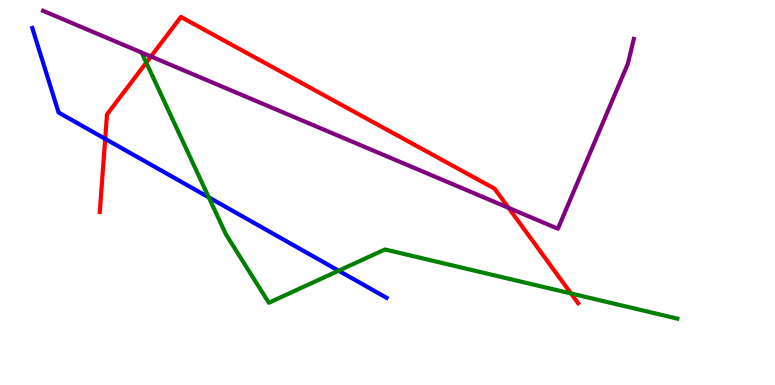[{'lines': ['blue', 'red'], 'intersections': [{'x': 1.36, 'y': 6.39}]}, {'lines': ['green', 'red'], 'intersections': [{'x': 1.89, 'y': 8.37}, {'x': 7.37, 'y': 2.38}]}, {'lines': ['purple', 'red'], 'intersections': [{'x': 1.95, 'y': 8.53}, {'x': 6.56, 'y': 4.6}]}, {'lines': ['blue', 'green'], 'intersections': [{'x': 2.69, 'y': 4.87}, {'x': 4.37, 'y': 2.97}]}, {'lines': ['blue', 'purple'], 'intersections': []}, {'lines': ['green', 'purple'], 'intersections': []}]